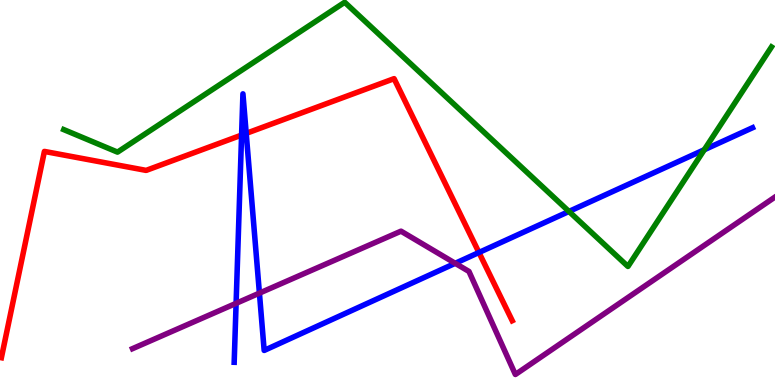[{'lines': ['blue', 'red'], 'intersections': [{'x': 3.12, 'y': 6.49}, {'x': 3.18, 'y': 6.54}, {'x': 6.18, 'y': 3.44}]}, {'lines': ['green', 'red'], 'intersections': []}, {'lines': ['purple', 'red'], 'intersections': []}, {'lines': ['blue', 'green'], 'intersections': [{'x': 7.34, 'y': 4.51}, {'x': 9.09, 'y': 6.11}]}, {'lines': ['blue', 'purple'], 'intersections': [{'x': 3.05, 'y': 2.12}, {'x': 3.35, 'y': 2.39}, {'x': 5.87, 'y': 3.16}]}, {'lines': ['green', 'purple'], 'intersections': []}]